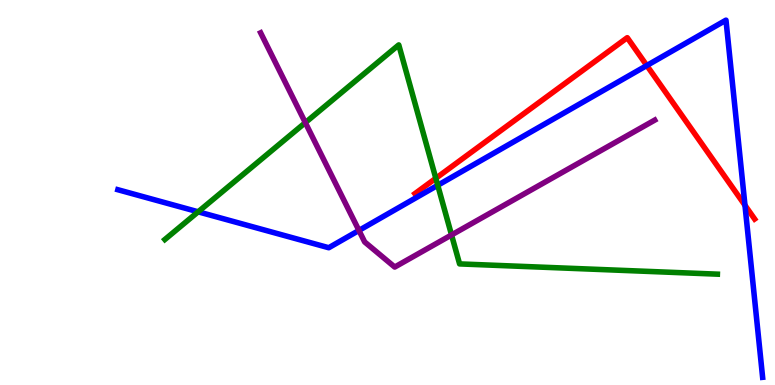[{'lines': ['blue', 'red'], 'intersections': [{'x': 8.35, 'y': 8.3}, {'x': 9.61, 'y': 4.67}]}, {'lines': ['green', 'red'], 'intersections': [{'x': 5.62, 'y': 5.37}]}, {'lines': ['purple', 'red'], 'intersections': []}, {'lines': ['blue', 'green'], 'intersections': [{'x': 2.56, 'y': 4.5}, {'x': 5.65, 'y': 5.19}]}, {'lines': ['blue', 'purple'], 'intersections': [{'x': 4.63, 'y': 4.01}]}, {'lines': ['green', 'purple'], 'intersections': [{'x': 3.94, 'y': 6.81}, {'x': 5.83, 'y': 3.9}]}]